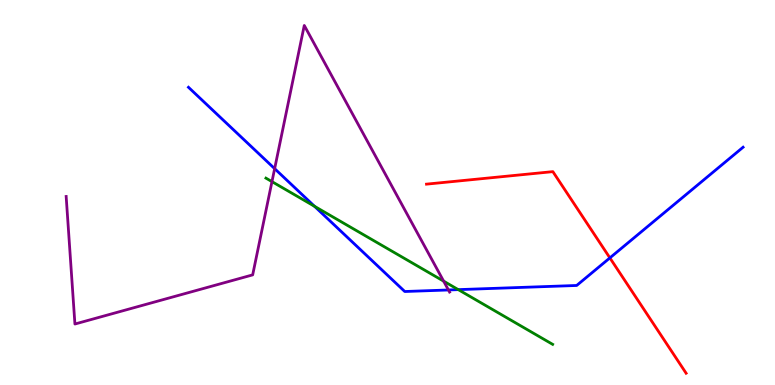[{'lines': ['blue', 'red'], 'intersections': [{'x': 7.87, 'y': 3.3}]}, {'lines': ['green', 'red'], 'intersections': []}, {'lines': ['purple', 'red'], 'intersections': []}, {'lines': ['blue', 'green'], 'intersections': [{'x': 4.06, 'y': 4.64}, {'x': 5.91, 'y': 2.48}]}, {'lines': ['blue', 'purple'], 'intersections': [{'x': 3.54, 'y': 5.62}, {'x': 5.79, 'y': 2.47}]}, {'lines': ['green', 'purple'], 'intersections': [{'x': 3.51, 'y': 5.28}, {'x': 5.72, 'y': 2.7}]}]